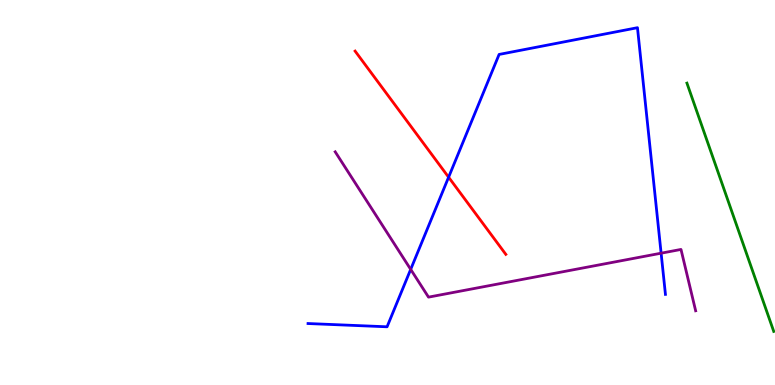[{'lines': ['blue', 'red'], 'intersections': [{'x': 5.79, 'y': 5.4}]}, {'lines': ['green', 'red'], 'intersections': []}, {'lines': ['purple', 'red'], 'intersections': []}, {'lines': ['blue', 'green'], 'intersections': []}, {'lines': ['blue', 'purple'], 'intersections': [{'x': 5.3, 'y': 3.0}, {'x': 8.53, 'y': 3.42}]}, {'lines': ['green', 'purple'], 'intersections': []}]